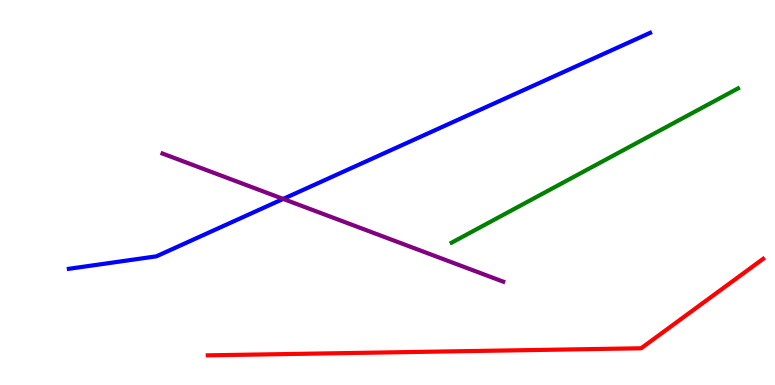[{'lines': ['blue', 'red'], 'intersections': []}, {'lines': ['green', 'red'], 'intersections': []}, {'lines': ['purple', 'red'], 'intersections': []}, {'lines': ['blue', 'green'], 'intersections': []}, {'lines': ['blue', 'purple'], 'intersections': [{'x': 3.65, 'y': 4.83}]}, {'lines': ['green', 'purple'], 'intersections': []}]